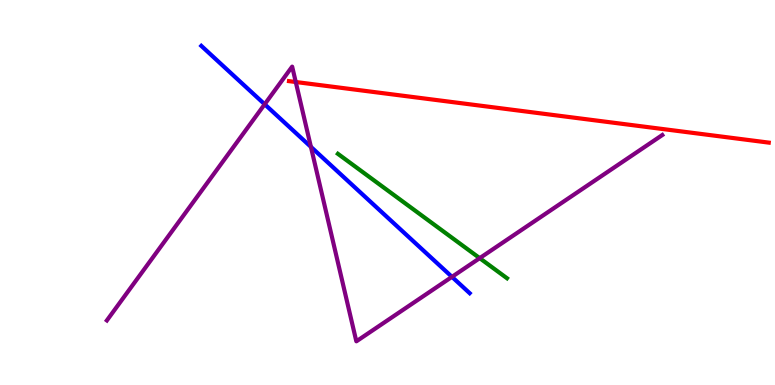[{'lines': ['blue', 'red'], 'intersections': []}, {'lines': ['green', 'red'], 'intersections': []}, {'lines': ['purple', 'red'], 'intersections': [{'x': 3.82, 'y': 7.87}]}, {'lines': ['blue', 'green'], 'intersections': []}, {'lines': ['blue', 'purple'], 'intersections': [{'x': 3.42, 'y': 7.29}, {'x': 4.01, 'y': 6.19}, {'x': 5.83, 'y': 2.81}]}, {'lines': ['green', 'purple'], 'intersections': [{'x': 6.19, 'y': 3.29}]}]